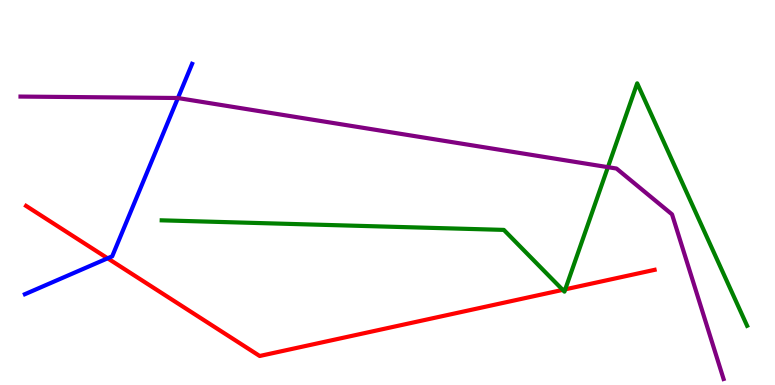[{'lines': ['blue', 'red'], 'intersections': [{'x': 1.39, 'y': 3.29}]}, {'lines': ['green', 'red'], 'intersections': [{'x': 7.26, 'y': 2.47}, {'x': 7.29, 'y': 2.48}]}, {'lines': ['purple', 'red'], 'intersections': []}, {'lines': ['blue', 'green'], 'intersections': []}, {'lines': ['blue', 'purple'], 'intersections': [{'x': 2.3, 'y': 7.45}]}, {'lines': ['green', 'purple'], 'intersections': [{'x': 7.84, 'y': 5.66}]}]